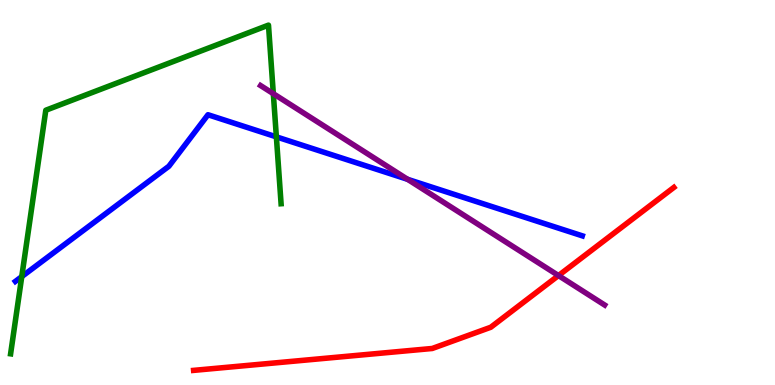[{'lines': ['blue', 'red'], 'intersections': []}, {'lines': ['green', 'red'], 'intersections': []}, {'lines': ['purple', 'red'], 'intersections': [{'x': 7.21, 'y': 2.84}]}, {'lines': ['blue', 'green'], 'intersections': [{'x': 0.281, 'y': 2.82}, {'x': 3.57, 'y': 6.45}]}, {'lines': ['blue', 'purple'], 'intersections': [{'x': 5.26, 'y': 5.34}]}, {'lines': ['green', 'purple'], 'intersections': [{'x': 3.53, 'y': 7.57}]}]